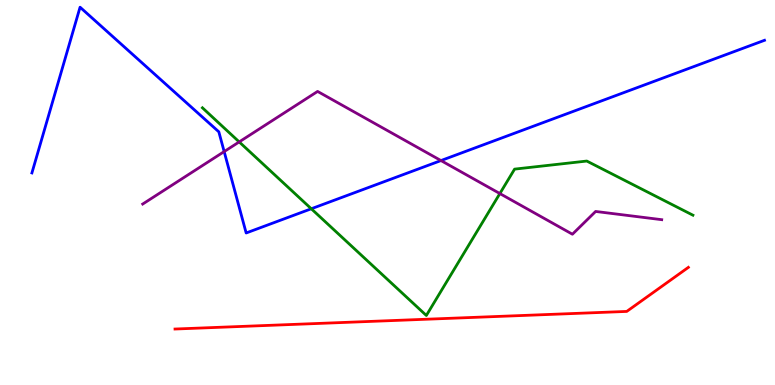[{'lines': ['blue', 'red'], 'intersections': []}, {'lines': ['green', 'red'], 'intersections': []}, {'lines': ['purple', 'red'], 'intersections': []}, {'lines': ['blue', 'green'], 'intersections': [{'x': 4.02, 'y': 4.58}]}, {'lines': ['blue', 'purple'], 'intersections': [{'x': 2.89, 'y': 6.06}, {'x': 5.69, 'y': 5.83}]}, {'lines': ['green', 'purple'], 'intersections': [{'x': 3.09, 'y': 6.31}, {'x': 6.45, 'y': 4.97}]}]